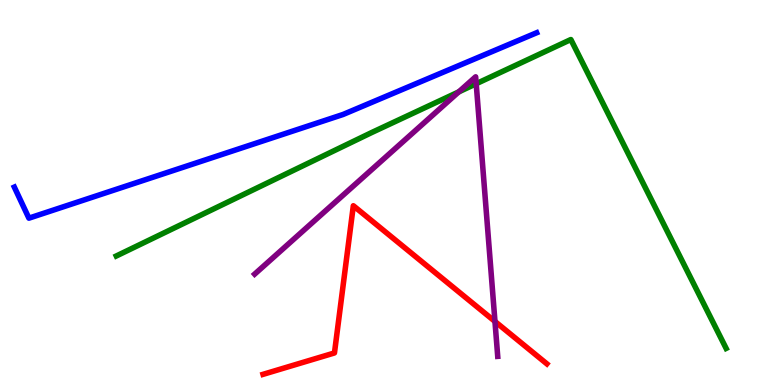[{'lines': ['blue', 'red'], 'intersections': []}, {'lines': ['green', 'red'], 'intersections': []}, {'lines': ['purple', 'red'], 'intersections': [{'x': 6.39, 'y': 1.65}]}, {'lines': ['blue', 'green'], 'intersections': []}, {'lines': ['blue', 'purple'], 'intersections': []}, {'lines': ['green', 'purple'], 'intersections': [{'x': 5.92, 'y': 7.61}, {'x': 6.14, 'y': 7.83}]}]